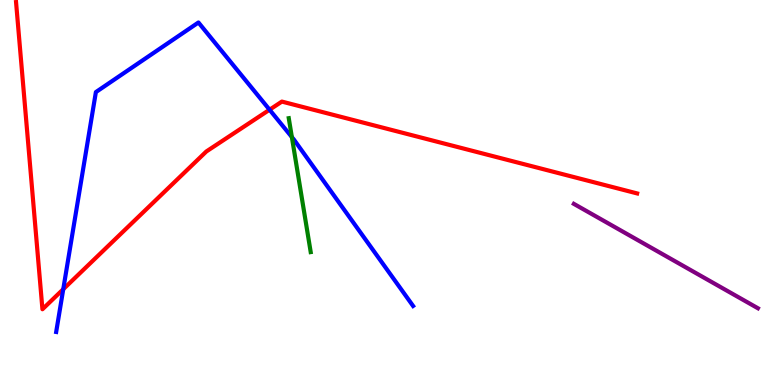[{'lines': ['blue', 'red'], 'intersections': [{'x': 0.816, 'y': 2.49}, {'x': 3.48, 'y': 7.15}]}, {'lines': ['green', 'red'], 'intersections': []}, {'lines': ['purple', 'red'], 'intersections': []}, {'lines': ['blue', 'green'], 'intersections': [{'x': 3.77, 'y': 6.44}]}, {'lines': ['blue', 'purple'], 'intersections': []}, {'lines': ['green', 'purple'], 'intersections': []}]